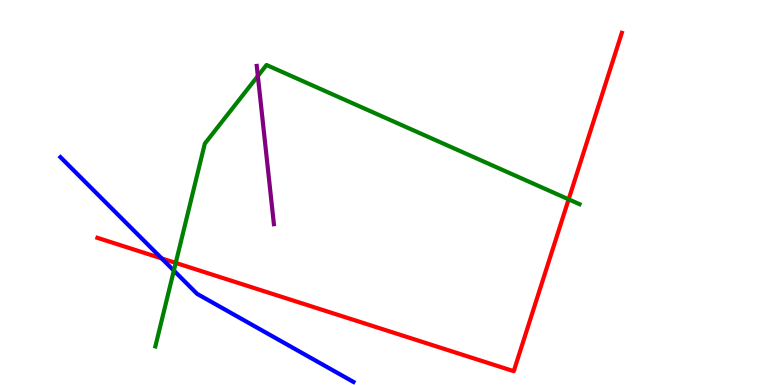[{'lines': ['blue', 'red'], 'intersections': [{'x': 2.09, 'y': 3.29}]}, {'lines': ['green', 'red'], 'intersections': [{'x': 2.27, 'y': 3.17}, {'x': 7.34, 'y': 4.82}]}, {'lines': ['purple', 'red'], 'intersections': []}, {'lines': ['blue', 'green'], 'intersections': [{'x': 2.24, 'y': 2.97}]}, {'lines': ['blue', 'purple'], 'intersections': []}, {'lines': ['green', 'purple'], 'intersections': [{'x': 3.33, 'y': 8.03}]}]